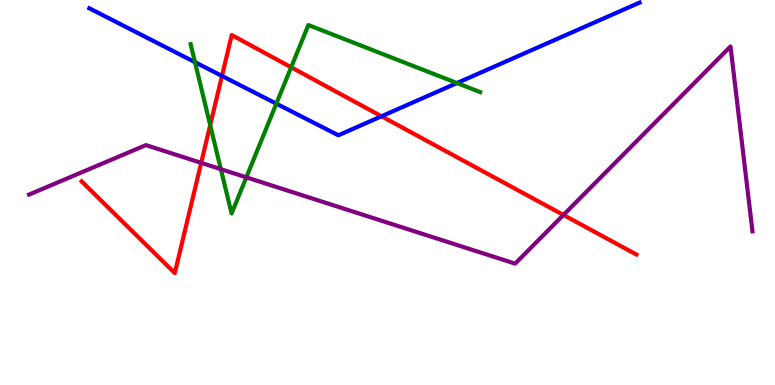[{'lines': ['blue', 'red'], 'intersections': [{'x': 2.86, 'y': 8.03}, {'x': 4.92, 'y': 6.98}]}, {'lines': ['green', 'red'], 'intersections': [{'x': 2.71, 'y': 6.75}, {'x': 3.76, 'y': 8.25}]}, {'lines': ['purple', 'red'], 'intersections': [{'x': 2.6, 'y': 5.77}, {'x': 7.27, 'y': 4.42}]}, {'lines': ['blue', 'green'], 'intersections': [{'x': 2.52, 'y': 8.39}, {'x': 3.57, 'y': 7.31}, {'x': 5.9, 'y': 7.84}]}, {'lines': ['blue', 'purple'], 'intersections': []}, {'lines': ['green', 'purple'], 'intersections': [{'x': 2.85, 'y': 5.61}, {'x': 3.18, 'y': 5.39}]}]